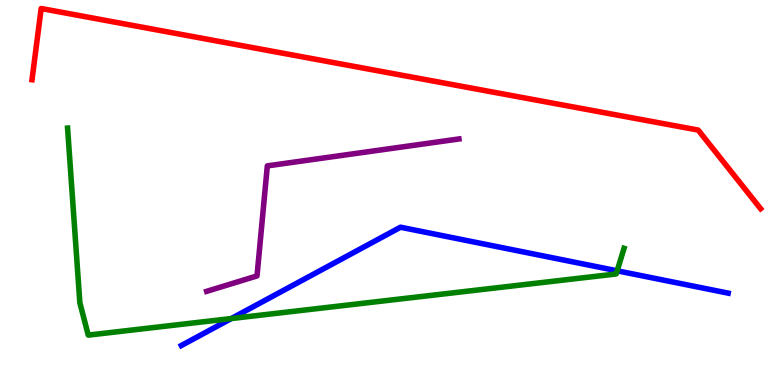[{'lines': ['blue', 'red'], 'intersections': []}, {'lines': ['green', 'red'], 'intersections': []}, {'lines': ['purple', 'red'], 'intersections': []}, {'lines': ['blue', 'green'], 'intersections': [{'x': 2.98, 'y': 1.73}, {'x': 7.96, 'y': 2.97}]}, {'lines': ['blue', 'purple'], 'intersections': []}, {'lines': ['green', 'purple'], 'intersections': []}]